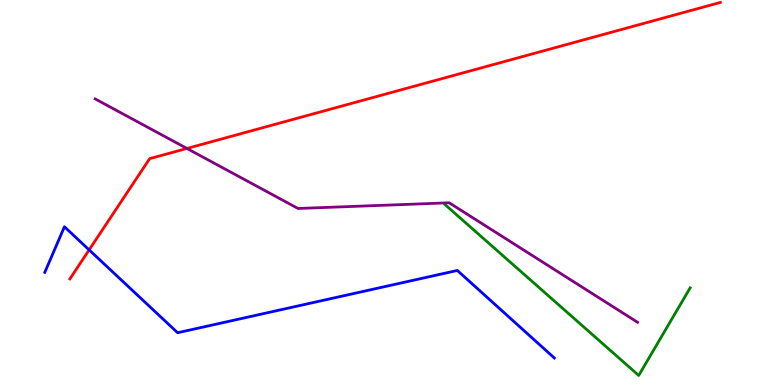[{'lines': ['blue', 'red'], 'intersections': [{'x': 1.15, 'y': 3.51}]}, {'lines': ['green', 'red'], 'intersections': []}, {'lines': ['purple', 'red'], 'intersections': [{'x': 2.41, 'y': 6.14}]}, {'lines': ['blue', 'green'], 'intersections': []}, {'lines': ['blue', 'purple'], 'intersections': []}, {'lines': ['green', 'purple'], 'intersections': []}]